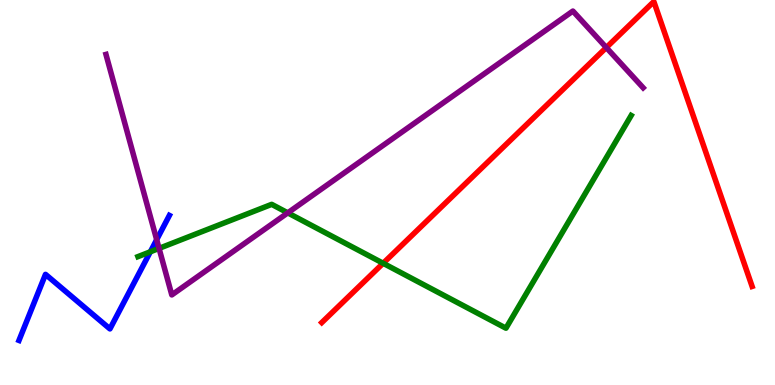[{'lines': ['blue', 'red'], 'intersections': []}, {'lines': ['green', 'red'], 'intersections': [{'x': 4.94, 'y': 3.16}]}, {'lines': ['purple', 'red'], 'intersections': [{'x': 7.82, 'y': 8.76}]}, {'lines': ['blue', 'green'], 'intersections': [{'x': 1.94, 'y': 3.46}]}, {'lines': ['blue', 'purple'], 'intersections': [{'x': 2.02, 'y': 3.77}]}, {'lines': ['green', 'purple'], 'intersections': [{'x': 2.05, 'y': 3.55}, {'x': 3.71, 'y': 4.47}]}]